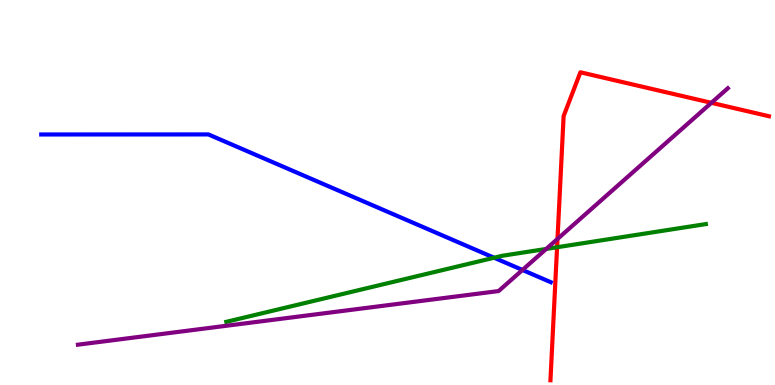[{'lines': ['blue', 'red'], 'intersections': []}, {'lines': ['green', 'red'], 'intersections': [{'x': 7.19, 'y': 3.58}]}, {'lines': ['purple', 'red'], 'intersections': [{'x': 7.19, 'y': 3.79}, {'x': 9.18, 'y': 7.33}]}, {'lines': ['blue', 'green'], 'intersections': [{'x': 6.38, 'y': 3.31}]}, {'lines': ['blue', 'purple'], 'intersections': [{'x': 6.74, 'y': 2.99}]}, {'lines': ['green', 'purple'], 'intersections': [{'x': 7.05, 'y': 3.53}]}]